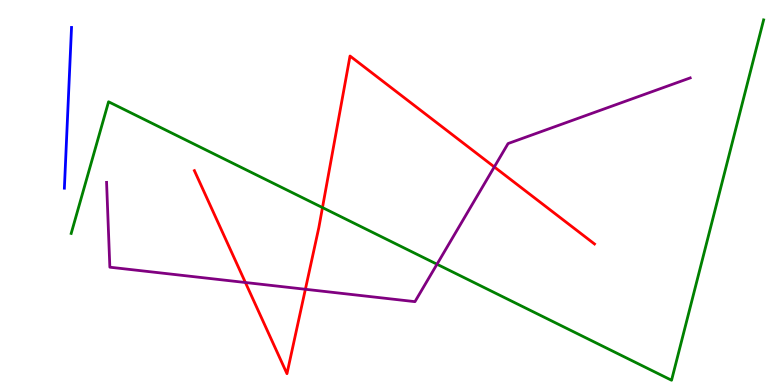[{'lines': ['blue', 'red'], 'intersections': []}, {'lines': ['green', 'red'], 'intersections': [{'x': 4.16, 'y': 4.61}]}, {'lines': ['purple', 'red'], 'intersections': [{'x': 3.17, 'y': 2.66}, {'x': 3.94, 'y': 2.49}, {'x': 6.38, 'y': 5.66}]}, {'lines': ['blue', 'green'], 'intersections': []}, {'lines': ['blue', 'purple'], 'intersections': []}, {'lines': ['green', 'purple'], 'intersections': [{'x': 5.64, 'y': 3.14}]}]